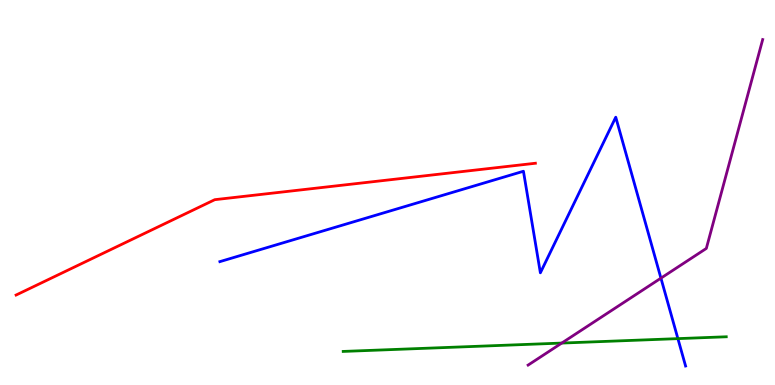[{'lines': ['blue', 'red'], 'intersections': []}, {'lines': ['green', 'red'], 'intersections': []}, {'lines': ['purple', 'red'], 'intersections': []}, {'lines': ['blue', 'green'], 'intersections': [{'x': 8.75, 'y': 1.2}]}, {'lines': ['blue', 'purple'], 'intersections': [{'x': 8.53, 'y': 2.78}]}, {'lines': ['green', 'purple'], 'intersections': [{'x': 7.25, 'y': 1.09}]}]